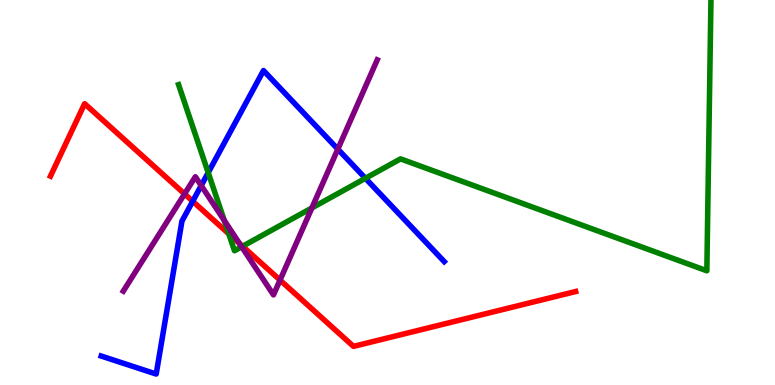[{'lines': ['blue', 'red'], 'intersections': [{'x': 2.49, 'y': 4.77}]}, {'lines': ['green', 'red'], 'intersections': [{'x': 2.95, 'y': 3.93}, {'x': 3.13, 'y': 3.6}]}, {'lines': ['purple', 'red'], 'intersections': [{'x': 2.38, 'y': 4.96}, {'x': 3.09, 'y': 3.68}, {'x': 3.61, 'y': 2.72}]}, {'lines': ['blue', 'green'], 'intersections': [{'x': 2.69, 'y': 5.52}, {'x': 4.72, 'y': 5.37}]}, {'lines': ['blue', 'purple'], 'intersections': [{'x': 2.6, 'y': 5.18}, {'x': 4.36, 'y': 6.13}]}, {'lines': ['green', 'purple'], 'intersections': [{'x': 2.89, 'y': 4.27}, {'x': 3.12, 'y': 3.59}, {'x': 4.02, 'y': 4.6}]}]